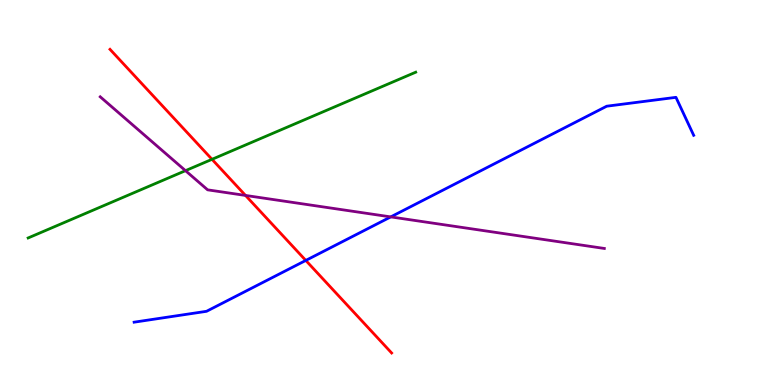[{'lines': ['blue', 'red'], 'intersections': [{'x': 3.95, 'y': 3.24}]}, {'lines': ['green', 'red'], 'intersections': [{'x': 2.74, 'y': 5.86}]}, {'lines': ['purple', 'red'], 'intersections': [{'x': 3.17, 'y': 4.92}]}, {'lines': ['blue', 'green'], 'intersections': []}, {'lines': ['blue', 'purple'], 'intersections': [{'x': 5.04, 'y': 4.37}]}, {'lines': ['green', 'purple'], 'intersections': [{'x': 2.39, 'y': 5.57}]}]